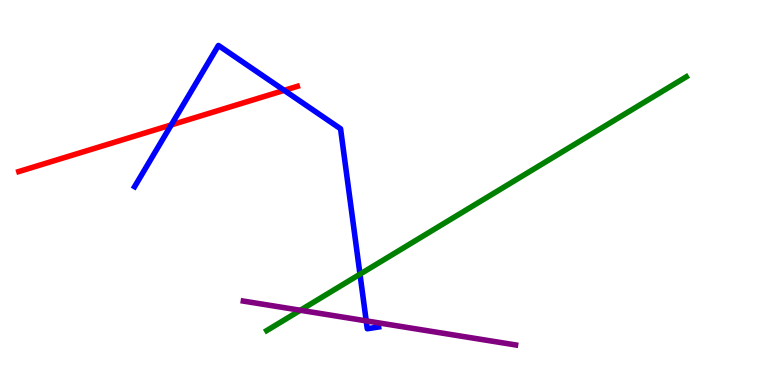[{'lines': ['blue', 'red'], 'intersections': [{'x': 2.21, 'y': 6.76}, {'x': 3.67, 'y': 7.65}]}, {'lines': ['green', 'red'], 'intersections': []}, {'lines': ['purple', 'red'], 'intersections': []}, {'lines': ['blue', 'green'], 'intersections': [{'x': 4.64, 'y': 2.88}]}, {'lines': ['blue', 'purple'], 'intersections': [{'x': 4.73, 'y': 1.67}]}, {'lines': ['green', 'purple'], 'intersections': [{'x': 3.88, 'y': 1.94}]}]